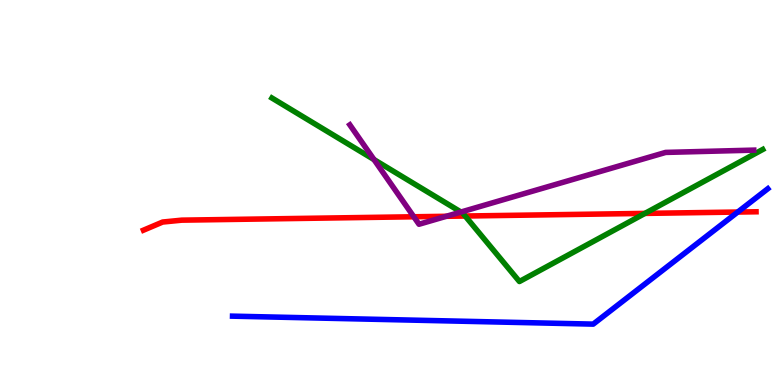[{'lines': ['blue', 'red'], 'intersections': [{'x': 9.52, 'y': 4.49}]}, {'lines': ['green', 'red'], 'intersections': [{'x': 6.0, 'y': 4.39}, {'x': 8.32, 'y': 4.46}]}, {'lines': ['purple', 'red'], 'intersections': [{'x': 5.34, 'y': 4.37}, {'x': 5.76, 'y': 4.38}]}, {'lines': ['blue', 'green'], 'intersections': []}, {'lines': ['blue', 'purple'], 'intersections': []}, {'lines': ['green', 'purple'], 'intersections': [{'x': 4.83, 'y': 5.86}, {'x': 5.95, 'y': 4.49}]}]